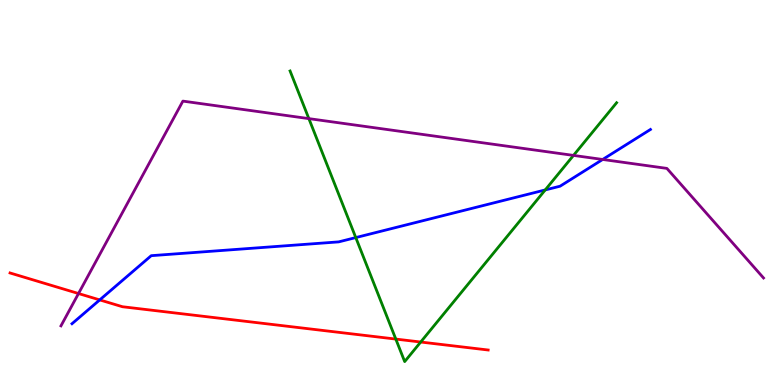[{'lines': ['blue', 'red'], 'intersections': [{'x': 1.29, 'y': 2.21}]}, {'lines': ['green', 'red'], 'intersections': [{'x': 5.11, 'y': 1.19}, {'x': 5.43, 'y': 1.12}]}, {'lines': ['purple', 'red'], 'intersections': [{'x': 1.01, 'y': 2.38}]}, {'lines': ['blue', 'green'], 'intersections': [{'x': 4.59, 'y': 3.83}, {'x': 7.04, 'y': 5.07}]}, {'lines': ['blue', 'purple'], 'intersections': [{'x': 7.78, 'y': 5.86}]}, {'lines': ['green', 'purple'], 'intersections': [{'x': 3.99, 'y': 6.92}, {'x': 7.4, 'y': 5.96}]}]